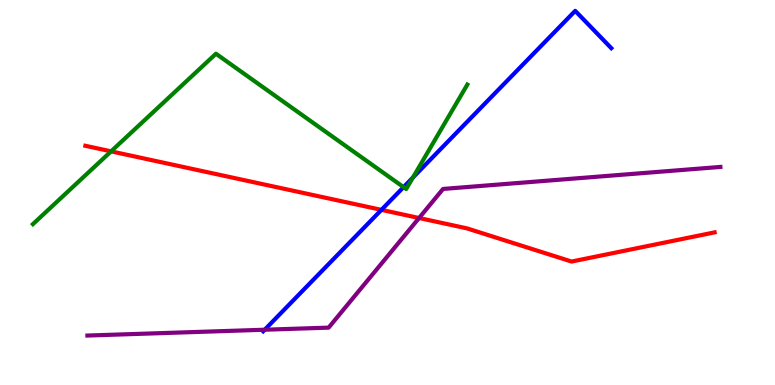[{'lines': ['blue', 'red'], 'intersections': [{'x': 4.92, 'y': 4.55}]}, {'lines': ['green', 'red'], 'intersections': [{'x': 1.43, 'y': 6.07}]}, {'lines': ['purple', 'red'], 'intersections': [{'x': 5.41, 'y': 4.34}]}, {'lines': ['blue', 'green'], 'intersections': [{'x': 5.21, 'y': 5.14}, {'x': 5.33, 'y': 5.39}]}, {'lines': ['blue', 'purple'], 'intersections': [{'x': 3.42, 'y': 1.44}]}, {'lines': ['green', 'purple'], 'intersections': []}]